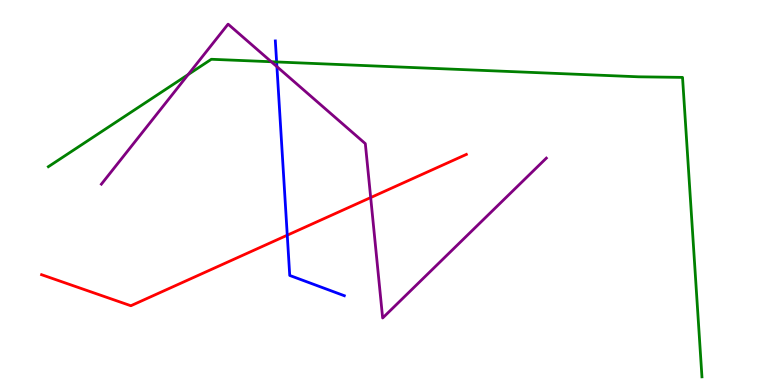[{'lines': ['blue', 'red'], 'intersections': [{'x': 3.71, 'y': 3.89}]}, {'lines': ['green', 'red'], 'intersections': []}, {'lines': ['purple', 'red'], 'intersections': [{'x': 4.78, 'y': 4.87}]}, {'lines': ['blue', 'green'], 'intersections': [{'x': 3.57, 'y': 8.39}]}, {'lines': ['blue', 'purple'], 'intersections': [{'x': 3.57, 'y': 8.27}]}, {'lines': ['green', 'purple'], 'intersections': [{'x': 2.43, 'y': 8.06}, {'x': 3.5, 'y': 8.4}]}]